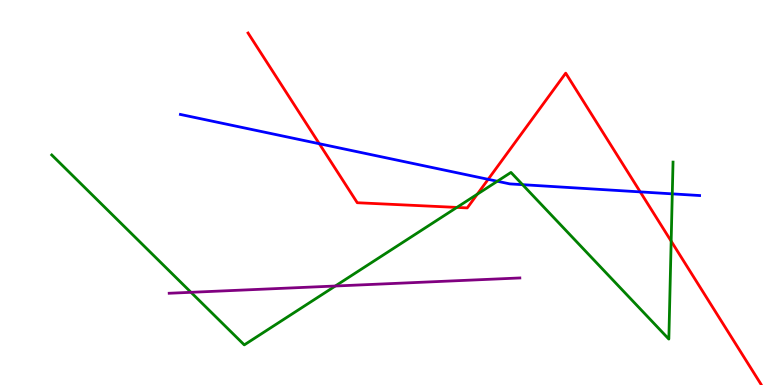[{'lines': ['blue', 'red'], 'intersections': [{'x': 4.12, 'y': 6.27}, {'x': 6.3, 'y': 5.34}, {'x': 8.26, 'y': 5.02}]}, {'lines': ['green', 'red'], 'intersections': [{'x': 5.89, 'y': 4.61}, {'x': 6.16, 'y': 4.96}, {'x': 8.66, 'y': 3.74}]}, {'lines': ['purple', 'red'], 'intersections': []}, {'lines': ['blue', 'green'], 'intersections': [{'x': 6.42, 'y': 5.29}, {'x': 6.74, 'y': 5.2}, {'x': 8.67, 'y': 4.96}]}, {'lines': ['blue', 'purple'], 'intersections': []}, {'lines': ['green', 'purple'], 'intersections': [{'x': 2.46, 'y': 2.41}, {'x': 4.33, 'y': 2.57}]}]